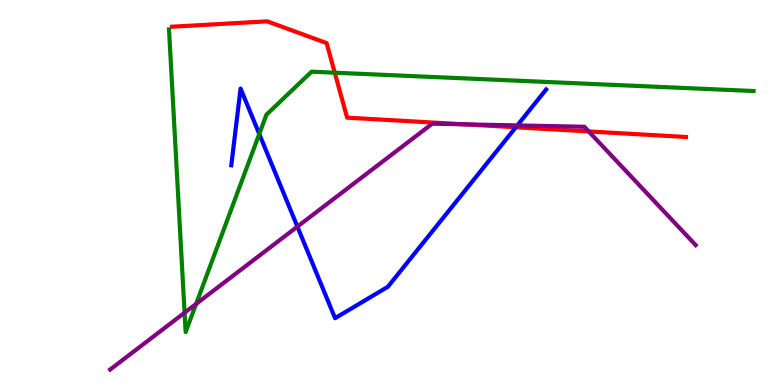[{'lines': ['blue', 'red'], 'intersections': [{'x': 6.66, 'y': 6.69}]}, {'lines': ['green', 'red'], 'intersections': [{'x': 4.32, 'y': 8.11}]}, {'lines': ['purple', 'red'], 'intersections': [{'x': 5.99, 'y': 6.77}, {'x': 7.6, 'y': 6.59}]}, {'lines': ['blue', 'green'], 'intersections': [{'x': 3.35, 'y': 6.52}]}, {'lines': ['blue', 'purple'], 'intersections': [{'x': 3.84, 'y': 4.11}, {'x': 6.68, 'y': 6.74}]}, {'lines': ['green', 'purple'], 'intersections': [{'x': 2.38, 'y': 1.88}, {'x': 2.53, 'y': 2.11}]}]